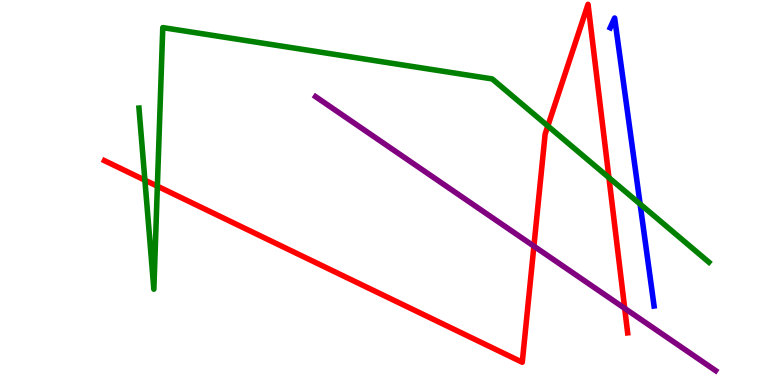[{'lines': ['blue', 'red'], 'intersections': []}, {'lines': ['green', 'red'], 'intersections': [{'x': 1.87, 'y': 5.32}, {'x': 2.03, 'y': 5.16}, {'x': 7.07, 'y': 6.73}, {'x': 7.86, 'y': 5.39}]}, {'lines': ['purple', 'red'], 'intersections': [{'x': 6.89, 'y': 3.61}, {'x': 8.06, 'y': 1.99}]}, {'lines': ['blue', 'green'], 'intersections': [{'x': 8.26, 'y': 4.7}]}, {'lines': ['blue', 'purple'], 'intersections': []}, {'lines': ['green', 'purple'], 'intersections': []}]